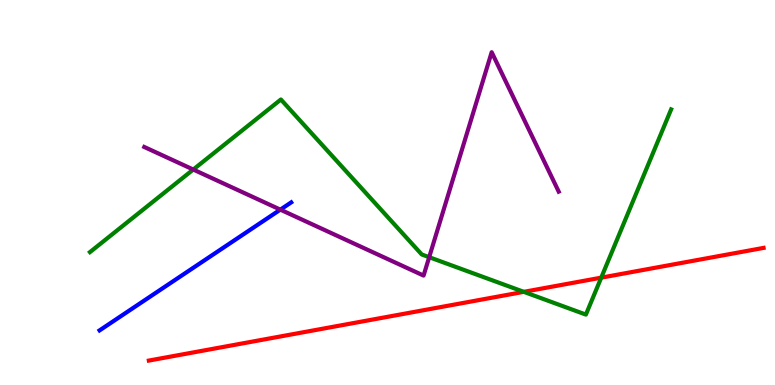[{'lines': ['blue', 'red'], 'intersections': []}, {'lines': ['green', 'red'], 'intersections': [{'x': 6.76, 'y': 2.42}, {'x': 7.76, 'y': 2.79}]}, {'lines': ['purple', 'red'], 'intersections': []}, {'lines': ['blue', 'green'], 'intersections': []}, {'lines': ['blue', 'purple'], 'intersections': [{'x': 3.62, 'y': 4.55}]}, {'lines': ['green', 'purple'], 'intersections': [{'x': 2.49, 'y': 5.6}, {'x': 5.54, 'y': 3.32}]}]